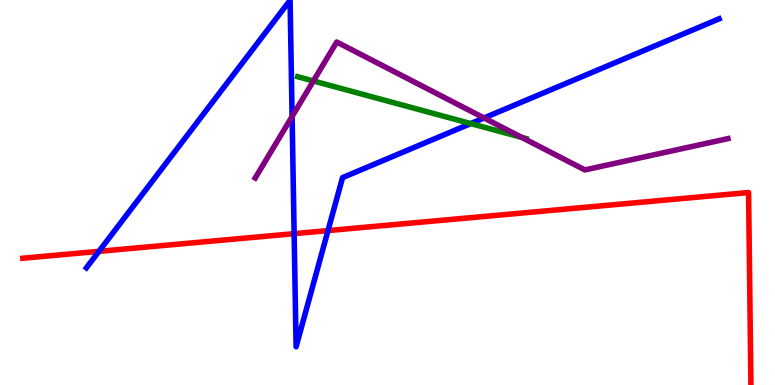[{'lines': ['blue', 'red'], 'intersections': [{'x': 1.28, 'y': 3.47}, {'x': 3.8, 'y': 3.93}, {'x': 4.23, 'y': 4.01}]}, {'lines': ['green', 'red'], 'intersections': []}, {'lines': ['purple', 'red'], 'intersections': []}, {'lines': ['blue', 'green'], 'intersections': [{'x': 6.07, 'y': 6.79}]}, {'lines': ['blue', 'purple'], 'intersections': [{'x': 3.77, 'y': 6.97}, {'x': 6.25, 'y': 6.94}]}, {'lines': ['green', 'purple'], 'intersections': [{'x': 4.04, 'y': 7.9}, {'x': 6.73, 'y': 6.43}]}]